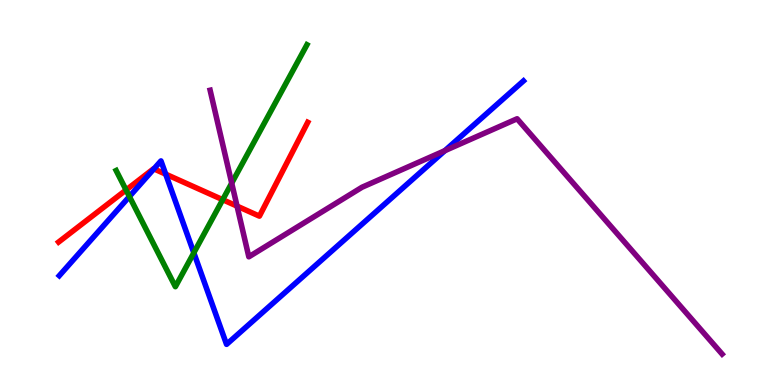[{'lines': ['blue', 'red'], 'intersections': [{'x': 1.99, 'y': 5.61}, {'x': 2.14, 'y': 5.48}]}, {'lines': ['green', 'red'], 'intersections': [{'x': 1.63, 'y': 5.07}, {'x': 2.87, 'y': 4.81}]}, {'lines': ['purple', 'red'], 'intersections': [{'x': 3.06, 'y': 4.65}]}, {'lines': ['blue', 'green'], 'intersections': [{'x': 1.67, 'y': 4.9}, {'x': 2.5, 'y': 3.43}]}, {'lines': ['blue', 'purple'], 'intersections': [{'x': 5.74, 'y': 6.09}]}, {'lines': ['green', 'purple'], 'intersections': [{'x': 2.99, 'y': 5.24}]}]